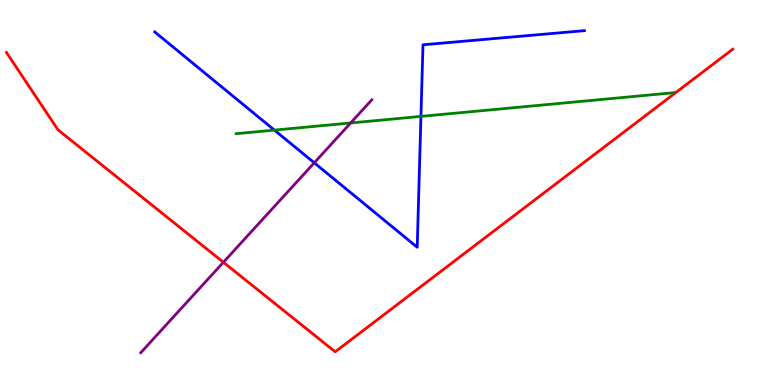[{'lines': ['blue', 'red'], 'intersections': []}, {'lines': ['green', 'red'], 'intersections': []}, {'lines': ['purple', 'red'], 'intersections': [{'x': 2.88, 'y': 3.19}]}, {'lines': ['blue', 'green'], 'intersections': [{'x': 3.54, 'y': 6.62}, {'x': 5.43, 'y': 6.98}]}, {'lines': ['blue', 'purple'], 'intersections': [{'x': 4.05, 'y': 5.77}]}, {'lines': ['green', 'purple'], 'intersections': [{'x': 4.52, 'y': 6.81}]}]